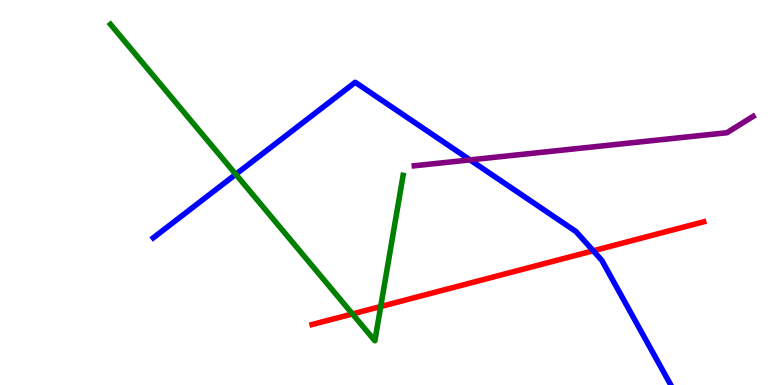[{'lines': ['blue', 'red'], 'intersections': [{'x': 7.65, 'y': 3.49}]}, {'lines': ['green', 'red'], 'intersections': [{'x': 4.55, 'y': 1.85}, {'x': 4.91, 'y': 2.04}]}, {'lines': ['purple', 'red'], 'intersections': []}, {'lines': ['blue', 'green'], 'intersections': [{'x': 3.04, 'y': 5.47}]}, {'lines': ['blue', 'purple'], 'intersections': [{'x': 6.06, 'y': 5.85}]}, {'lines': ['green', 'purple'], 'intersections': []}]